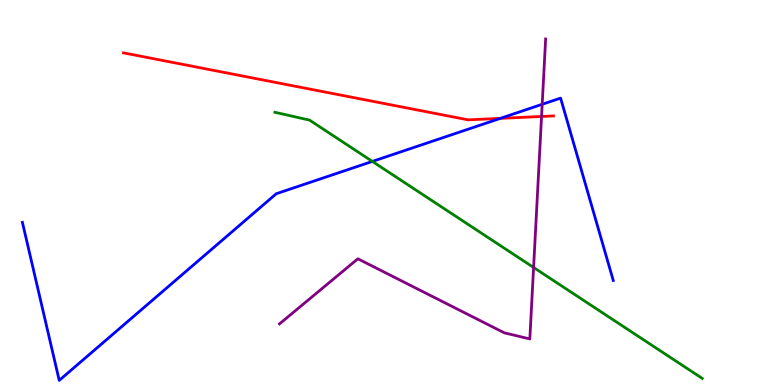[{'lines': ['blue', 'red'], 'intersections': [{'x': 6.46, 'y': 6.93}]}, {'lines': ['green', 'red'], 'intersections': []}, {'lines': ['purple', 'red'], 'intersections': [{'x': 6.99, 'y': 6.97}]}, {'lines': ['blue', 'green'], 'intersections': [{'x': 4.8, 'y': 5.81}]}, {'lines': ['blue', 'purple'], 'intersections': [{'x': 7.0, 'y': 7.29}]}, {'lines': ['green', 'purple'], 'intersections': [{'x': 6.89, 'y': 3.05}]}]